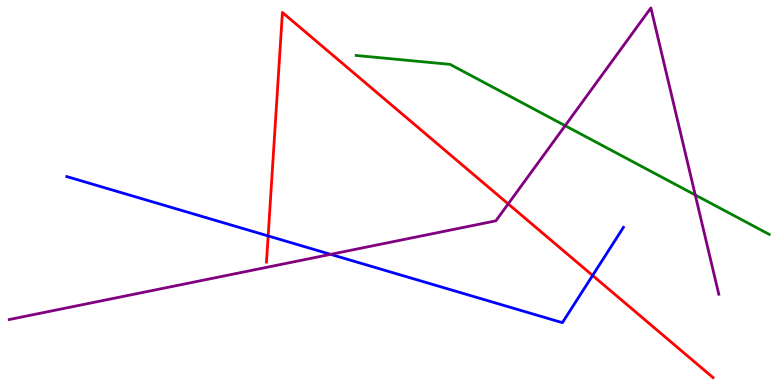[{'lines': ['blue', 'red'], 'intersections': [{'x': 3.46, 'y': 3.87}, {'x': 7.65, 'y': 2.84}]}, {'lines': ['green', 'red'], 'intersections': []}, {'lines': ['purple', 'red'], 'intersections': [{'x': 6.56, 'y': 4.7}]}, {'lines': ['blue', 'green'], 'intersections': []}, {'lines': ['blue', 'purple'], 'intersections': [{'x': 4.27, 'y': 3.39}]}, {'lines': ['green', 'purple'], 'intersections': [{'x': 7.29, 'y': 6.74}, {'x': 8.97, 'y': 4.94}]}]